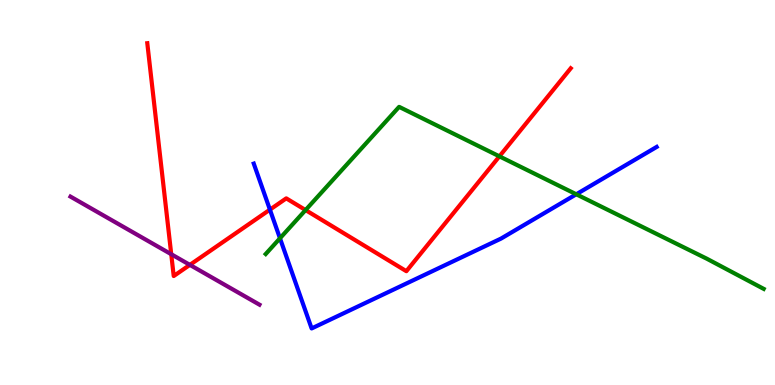[{'lines': ['blue', 'red'], 'intersections': [{'x': 3.48, 'y': 4.55}]}, {'lines': ['green', 'red'], 'intersections': [{'x': 3.94, 'y': 4.54}, {'x': 6.44, 'y': 5.94}]}, {'lines': ['purple', 'red'], 'intersections': [{'x': 2.21, 'y': 3.4}, {'x': 2.45, 'y': 3.12}]}, {'lines': ['blue', 'green'], 'intersections': [{'x': 3.61, 'y': 3.81}, {'x': 7.44, 'y': 4.95}]}, {'lines': ['blue', 'purple'], 'intersections': []}, {'lines': ['green', 'purple'], 'intersections': []}]